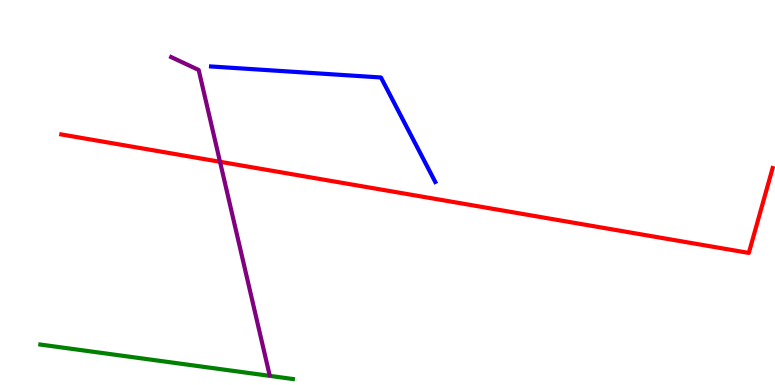[{'lines': ['blue', 'red'], 'intersections': []}, {'lines': ['green', 'red'], 'intersections': []}, {'lines': ['purple', 'red'], 'intersections': [{'x': 2.84, 'y': 5.8}]}, {'lines': ['blue', 'green'], 'intersections': []}, {'lines': ['blue', 'purple'], 'intersections': []}, {'lines': ['green', 'purple'], 'intersections': []}]